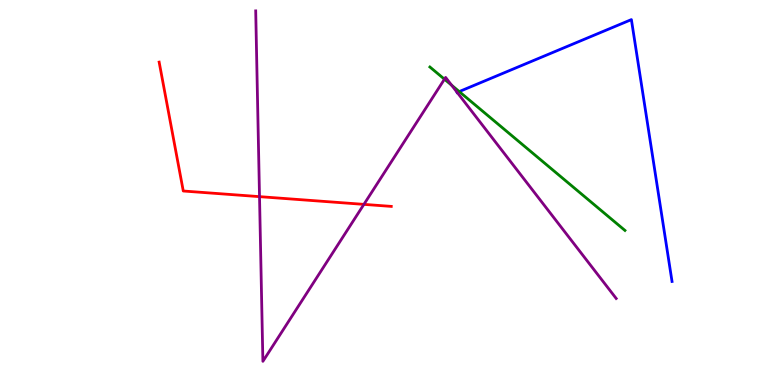[{'lines': ['blue', 'red'], 'intersections': []}, {'lines': ['green', 'red'], 'intersections': []}, {'lines': ['purple', 'red'], 'intersections': [{'x': 3.35, 'y': 4.89}, {'x': 4.7, 'y': 4.69}]}, {'lines': ['blue', 'green'], 'intersections': [{'x': 5.93, 'y': 7.62}]}, {'lines': ['blue', 'purple'], 'intersections': [{'x': 5.9, 'y': 7.6}]}, {'lines': ['green', 'purple'], 'intersections': [{'x': 5.73, 'y': 7.94}, {'x': 5.83, 'y': 7.79}]}]